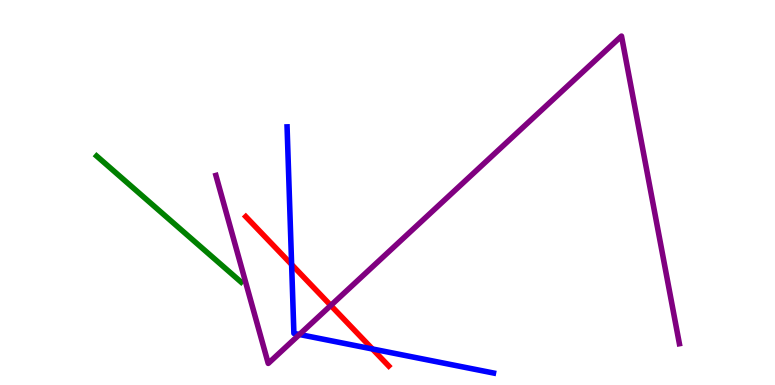[{'lines': ['blue', 'red'], 'intersections': [{'x': 3.76, 'y': 3.13}, {'x': 4.81, 'y': 0.936}]}, {'lines': ['green', 'red'], 'intersections': []}, {'lines': ['purple', 'red'], 'intersections': [{'x': 4.27, 'y': 2.07}]}, {'lines': ['blue', 'green'], 'intersections': []}, {'lines': ['blue', 'purple'], 'intersections': [{'x': 3.86, 'y': 1.31}]}, {'lines': ['green', 'purple'], 'intersections': []}]